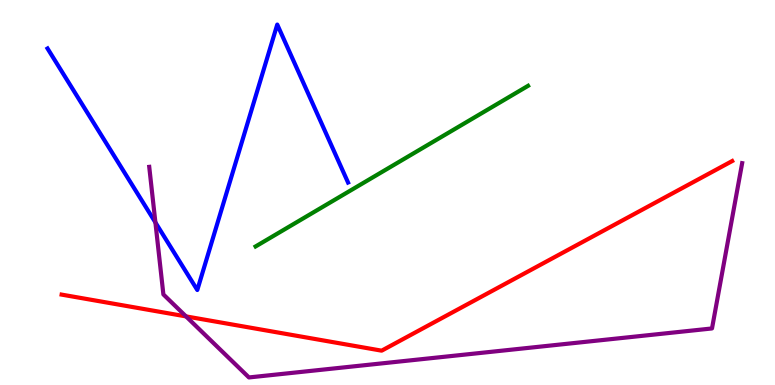[{'lines': ['blue', 'red'], 'intersections': []}, {'lines': ['green', 'red'], 'intersections': []}, {'lines': ['purple', 'red'], 'intersections': [{'x': 2.4, 'y': 1.78}]}, {'lines': ['blue', 'green'], 'intersections': []}, {'lines': ['blue', 'purple'], 'intersections': [{'x': 2.01, 'y': 4.22}]}, {'lines': ['green', 'purple'], 'intersections': []}]